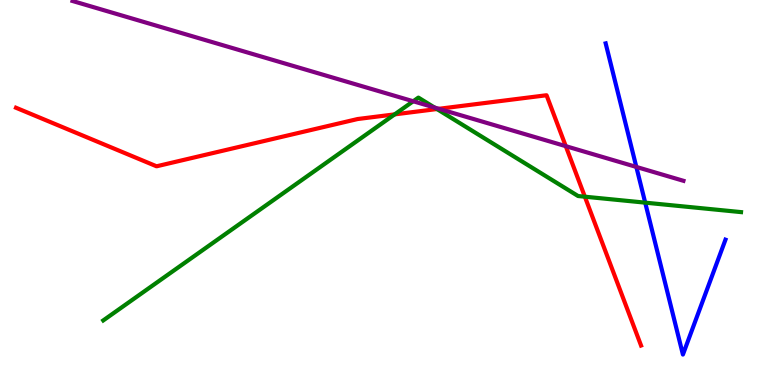[{'lines': ['blue', 'red'], 'intersections': []}, {'lines': ['green', 'red'], 'intersections': [{'x': 5.09, 'y': 7.03}, {'x': 5.64, 'y': 7.17}, {'x': 7.55, 'y': 4.89}]}, {'lines': ['purple', 'red'], 'intersections': [{'x': 5.66, 'y': 7.17}, {'x': 7.3, 'y': 6.2}]}, {'lines': ['blue', 'green'], 'intersections': [{'x': 8.33, 'y': 4.74}]}, {'lines': ['blue', 'purple'], 'intersections': [{'x': 8.21, 'y': 5.66}]}, {'lines': ['green', 'purple'], 'intersections': [{'x': 5.33, 'y': 7.37}, {'x': 5.61, 'y': 7.21}]}]